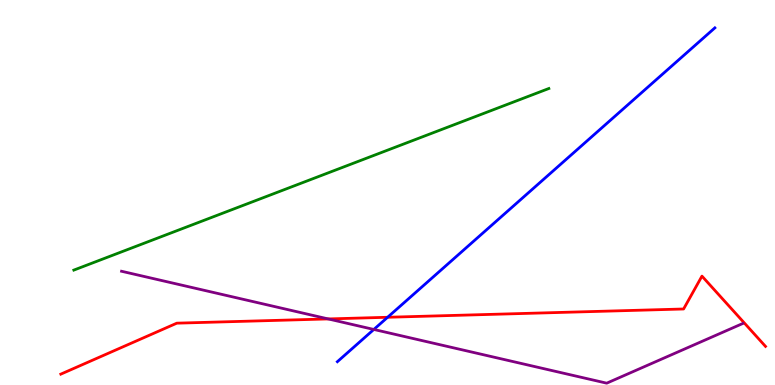[{'lines': ['blue', 'red'], 'intersections': [{'x': 5.0, 'y': 1.76}]}, {'lines': ['green', 'red'], 'intersections': []}, {'lines': ['purple', 'red'], 'intersections': [{'x': 4.24, 'y': 1.72}]}, {'lines': ['blue', 'green'], 'intersections': []}, {'lines': ['blue', 'purple'], 'intersections': [{'x': 4.82, 'y': 1.44}]}, {'lines': ['green', 'purple'], 'intersections': []}]